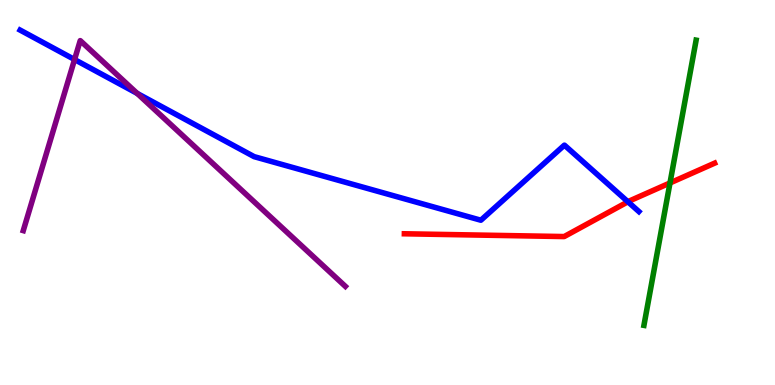[{'lines': ['blue', 'red'], 'intersections': [{'x': 8.1, 'y': 4.76}]}, {'lines': ['green', 'red'], 'intersections': [{'x': 8.65, 'y': 5.25}]}, {'lines': ['purple', 'red'], 'intersections': []}, {'lines': ['blue', 'green'], 'intersections': []}, {'lines': ['blue', 'purple'], 'intersections': [{'x': 0.962, 'y': 8.45}, {'x': 1.77, 'y': 7.57}]}, {'lines': ['green', 'purple'], 'intersections': []}]